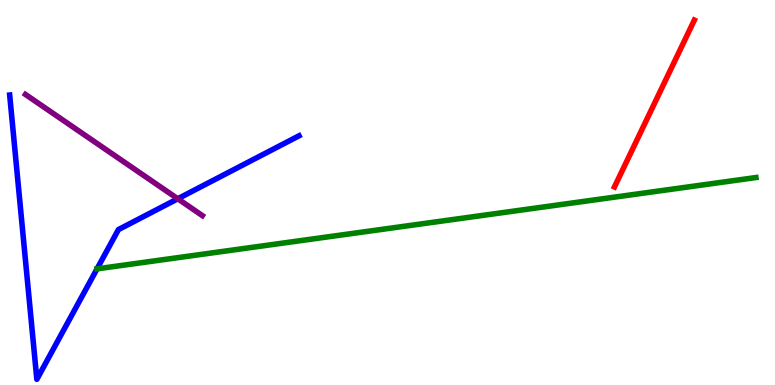[{'lines': ['blue', 'red'], 'intersections': []}, {'lines': ['green', 'red'], 'intersections': []}, {'lines': ['purple', 'red'], 'intersections': []}, {'lines': ['blue', 'green'], 'intersections': [{'x': 1.25, 'y': 3.02}]}, {'lines': ['blue', 'purple'], 'intersections': [{'x': 2.29, 'y': 4.84}]}, {'lines': ['green', 'purple'], 'intersections': []}]